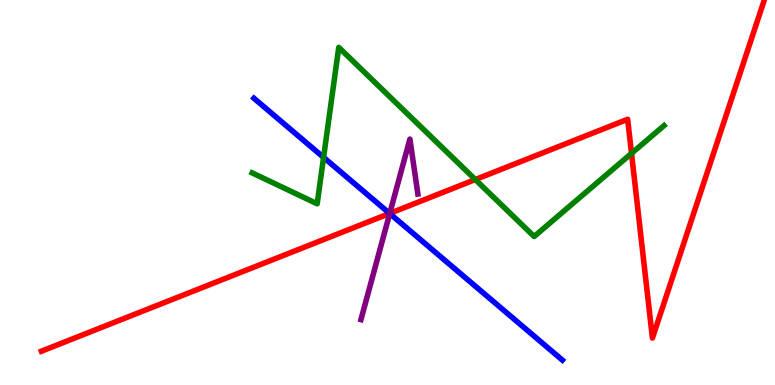[{'lines': ['blue', 'red'], 'intersections': [{'x': 5.03, 'y': 4.46}]}, {'lines': ['green', 'red'], 'intersections': [{'x': 6.13, 'y': 5.34}, {'x': 8.15, 'y': 6.02}]}, {'lines': ['purple', 'red'], 'intersections': [{'x': 5.03, 'y': 4.46}]}, {'lines': ['blue', 'green'], 'intersections': [{'x': 4.18, 'y': 5.91}]}, {'lines': ['blue', 'purple'], 'intersections': [{'x': 5.03, 'y': 4.45}]}, {'lines': ['green', 'purple'], 'intersections': []}]